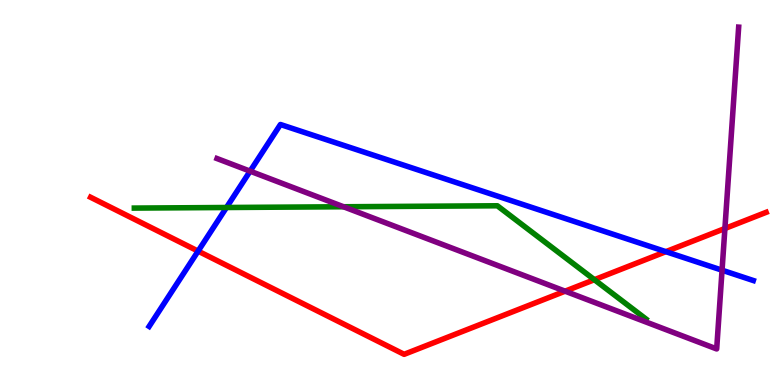[{'lines': ['blue', 'red'], 'intersections': [{'x': 2.56, 'y': 3.48}, {'x': 8.59, 'y': 3.46}]}, {'lines': ['green', 'red'], 'intersections': [{'x': 7.67, 'y': 2.74}]}, {'lines': ['purple', 'red'], 'intersections': [{'x': 7.29, 'y': 2.44}, {'x': 9.35, 'y': 4.06}]}, {'lines': ['blue', 'green'], 'intersections': [{'x': 2.92, 'y': 4.61}]}, {'lines': ['blue', 'purple'], 'intersections': [{'x': 3.23, 'y': 5.55}, {'x': 9.32, 'y': 2.98}]}, {'lines': ['green', 'purple'], 'intersections': [{'x': 4.43, 'y': 4.63}]}]